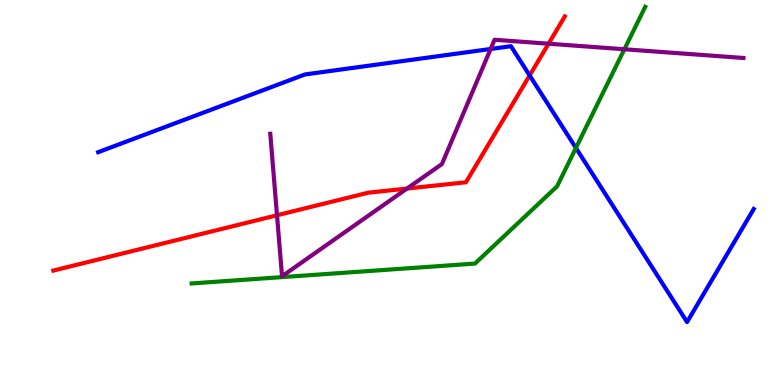[{'lines': ['blue', 'red'], 'intersections': [{'x': 6.83, 'y': 8.04}]}, {'lines': ['green', 'red'], 'intersections': []}, {'lines': ['purple', 'red'], 'intersections': [{'x': 3.57, 'y': 4.41}, {'x': 5.25, 'y': 5.1}, {'x': 7.08, 'y': 8.86}]}, {'lines': ['blue', 'green'], 'intersections': [{'x': 7.43, 'y': 6.16}]}, {'lines': ['blue', 'purple'], 'intersections': [{'x': 6.33, 'y': 8.73}]}, {'lines': ['green', 'purple'], 'intersections': [{'x': 8.06, 'y': 8.72}]}]